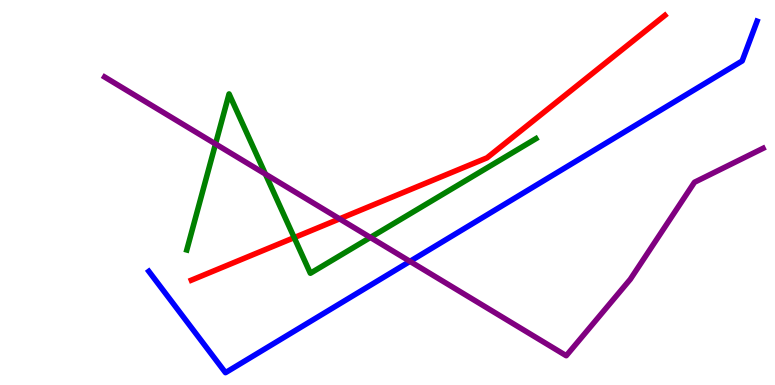[{'lines': ['blue', 'red'], 'intersections': []}, {'lines': ['green', 'red'], 'intersections': [{'x': 3.8, 'y': 3.83}]}, {'lines': ['purple', 'red'], 'intersections': [{'x': 4.38, 'y': 4.32}]}, {'lines': ['blue', 'green'], 'intersections': []}, {'lines': ['blue', 'purple'], 'intersections': [{'x': 5.29, 'y': 3.21}]}, {'lines': ['green', 'purple'], 'intersections': [{'x': 2.78, 'y': 6.26}, {'x': 3.42, 'y': 5.48}, {'x': 4.78, 'y': 3.83}]}]